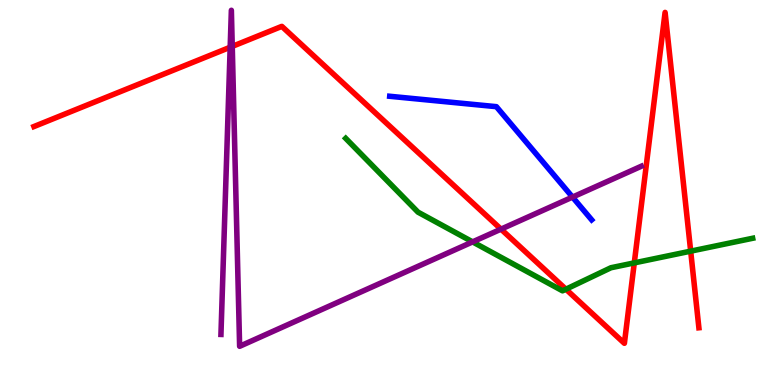[{'lines': ['blue', 'red'], 'intersections': []}, {'lines': ['green', 'red'], 'intersections': [{'x': 7.3, 'y': 2.49}, {'x': 8.18, 'y': 3.17}, {'x': 8.91, 'y': 3.48}]}, {'lines': ['purple', 'red'], 'intersections': [{'x': 2.97, 'y': 8.77}, {'x': 3.0, 'y': 8.79}, {'x': 6.46, 'y': 4.05}]}, {'lines': ['blue', 'green'], 'intersections': []}, {'lines': ['blue', 'purple'], 'intersections': [{'x': 7.39, 'y': 4.88}]}, {'lines': ['green', 'purple'], 'intersections': [{'x': 6.1, 'y': 3.72}]}]